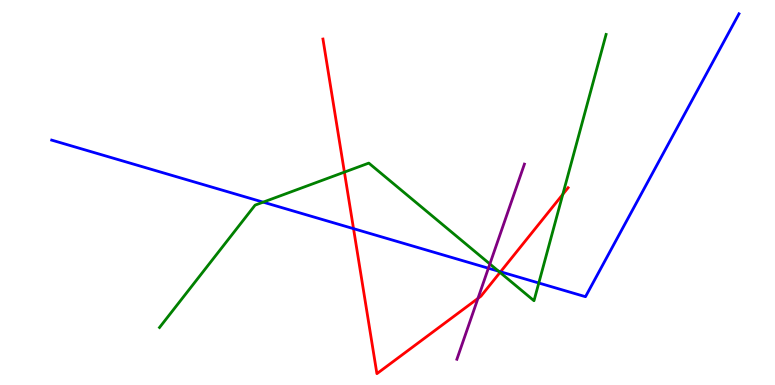[{'lines': ['blue', 'red'], 'intersections': [{'x': 4.56, 'y': 4.06}, {'x': 6.46, 'y': 2.94}]}, {'lines': ['green', 'red'], 'intersections': [{'x': 4.44, 'y': 5.53}, {'x': 6.45, 'y': 2.92}, {'x': 7.26, 'y': 4.95}]}, {'lines': ['purple', 'red'], 'intersections': [{'x': 6.17, 'y': 2.25}]}, {'lines': ['blue', 'green'], 'intersections': [{'x': 3.4, 'y': 4.75}, {'x': 6.43, 'y': 2.96}, {'x': 6.95, 'y': 2.65}]}, {'lines': ['blue', 'purple'], 'intersections': [{'x': 6.3, 'y': 3.03}]}, {'lines': ['green', 'purple'], 'intersections': [{'x': 6.32, 'y': 3.14}]}]